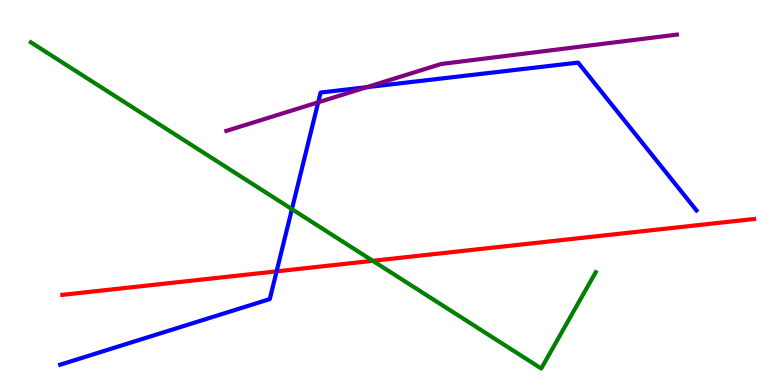[{'lines': ['blue', 'red'], 'intersections': [{'x': 3.57, 'y': 2.95}]}, {'lines': ['green', 'red'], 'intersections': [{'x': 4.81, 'y': 3.23}]}, {'lines': ['purple', 'red'], 'intersections': []}, {'lines': ['blue', 'green'], 'intersections': [{'x': 3.77, 'y': 4.57}]}, {'lines': ['blue', 'purple'], 'intersections': [{'x': 4.11, 'y': 7.34}, {'x': 4.73, 'y': 7.74}]}, {'lines': ['green', 'purple'], 'intersections': []}]